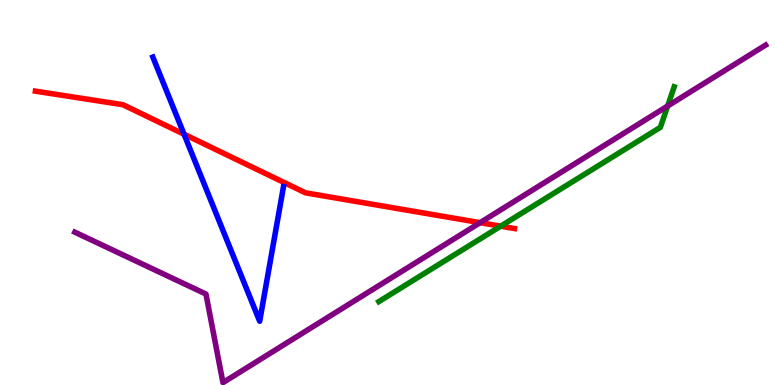[{'lines': ['blue', 'red'], 'intersections': [{'x': 2.37, 'y': 6.51}]}, {'lines': ['green', 'red'], 'intersections': [{'x': 6.46, 'y': 4.13}]}, {'lines': ['purple', 'red'], 'intersections': [{'x': 6.2, 'y': 4.22}]}, {'lines': ['blue', 'green'], 'intersections': []}, {'lines': ['blue', 'purple'], 'intersections': []}, {'lines': ['green', 'purple'], 'intersections': [{'x': 8.61, 'y': 7.25}]}]